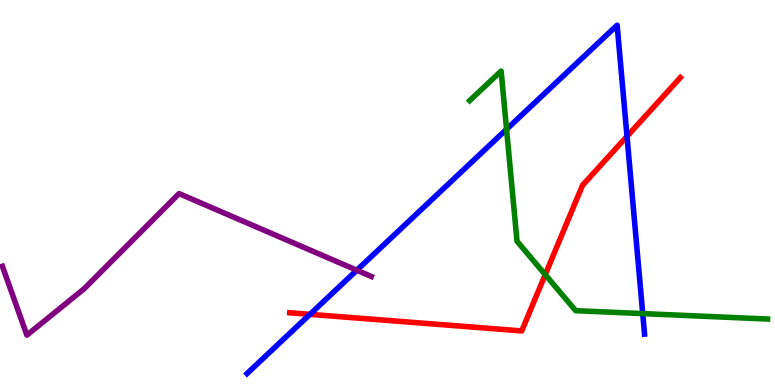[{'lines': ['blue', 'red'], 'intersections': [{'x': 4.0, 'y': 1.84}, {'x': 8.09, 'y': 6.46}]}, {'lines': ['green', 'red'], 'intersections': [{'x': 7.04, 'y': 2.87}]}, {'lines': ['purple', 'red'], 'intersections': []}, {'lines': ['blue', 'green'], 'intersections': [{'x': 6.54, 'y': 6.64}, {'x': 8.29, 'y': 1.85}]}, {'lines': ['blue', 'purple'], 'intersections': [{'x': 4.6, 'y': 2.98}]}, {'lines': ['green', 'purple'], 'intersections': []}]